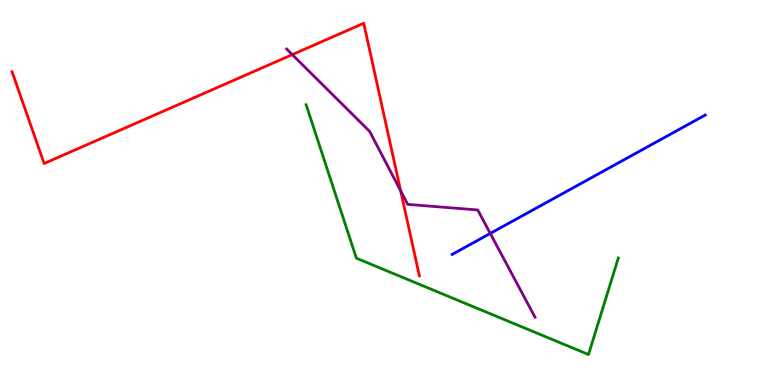[{'lines': ['blue', 'red'], 'intersections': []}, {'lines': ['green', 'red'], 'intersections': []}, {'lines': ['purple', 'red'], 'intersections': [{'x': 3.77, 'y': 8.58}, {'x': 5.17, 'y': 5.04}]}, {'lines': ['blue', 'green'], 'intersections': []}, {'lines': ['blue', 'purple'], 'intersections': [{'x': 6.33, 'y': 3.94}]}, {'lines': ['green', 'purple'], 'intersections': []}]